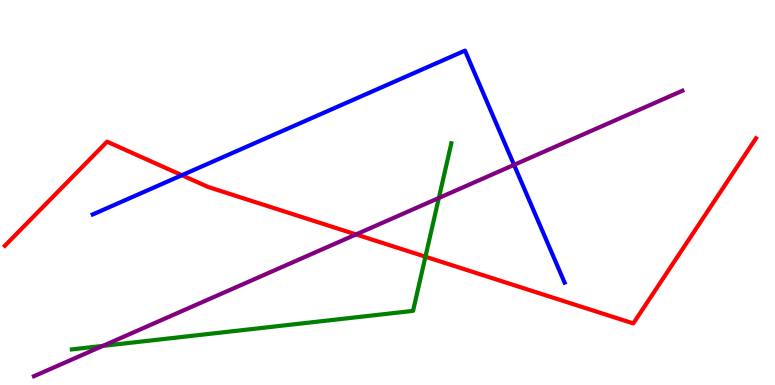[{'lines': ['blue', 'red'], 'intersections': [{'x': 2.35, 'y': 5.45}]}, {'lines': ['green', 'red'], 'intersections': [{'x': 5.49, 'y': 3.33}]}, {'lines': ['purple', 'red'], 'intersections': [{'x': 4.59, 'y': 3.91}]}, {'lines': ['blue', 'green'], 'intersections': []}, {'lines': ['blue', 'purple'], 'intersections': [{'x': 6.63, 'y': 5.72}]}, {'lines': ['green', 'purple'], 'intersections': [{'x': 1.33, 'y': 1.02}, {'x': 5.66, 'y': 4.86}]}]